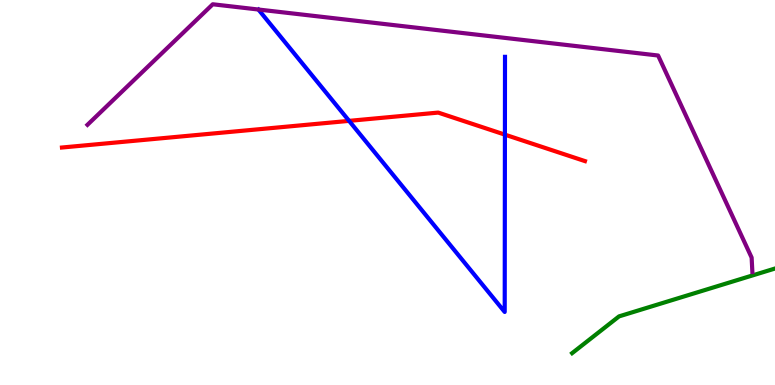[{'lines': ['blue', 'red'], 'intersections': [{'x': 4.5, 'y': 6.86}, {'x': 6.52, 'y': 6.5}]}, {'lines': ['green', 'red'], 'intersections': []}, {'lines': ['purple', 'red'], 'intersections': []}, {'lines': ['blue', 'green'], 'intersections': []}, {'lines': ['blue', 'purple'], 'intersections': []}, {'lines': ['green', 'purple'], 'intersections': []}]